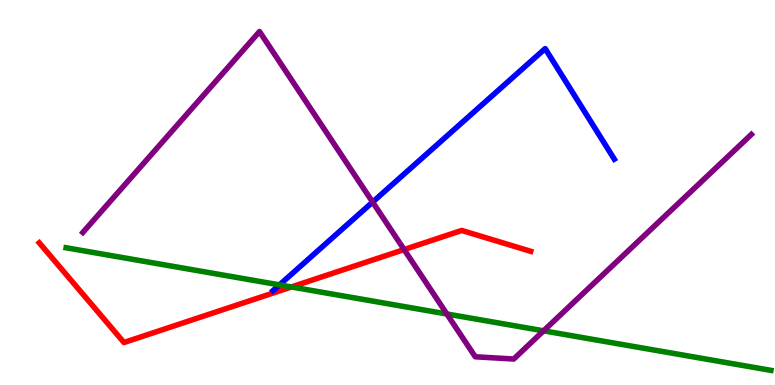[{'lines': ['blue', 'red'], 'intersections': []}, {'lines': ['green', 'red'], 'intersections': [{'x': 3.76, 'y': 2.55}]}, {'lines': ['purple', 'red'], 'intersections': [{'x': 5.21, 'y': 3.52}]}, {'lines': ['blue', 'green'], 'intersections': [{'x': 3.61, 'y': 2.6}]}, {'lines': ['blue', 'purple'], 'intersections': [{'x': 4.81, 'y': 4.75}]}, {'lines': ['green', 'purple'], 'intersections': [{'x': 5.77, 'y': 1.84}, {'x': 7.01, 'y': 1.41}]}]